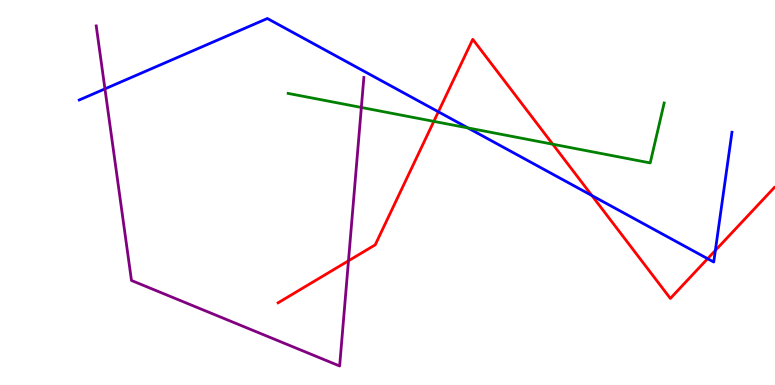[{'lines': ['blue', 'red'], 'intersections': [{'x': 5.66, 'y': 7.1}, {'x': 7.64, 'y': 4.92}, {'x': 9.13, 'y': 3.28}, {'x': 9.23, 'y': 3.5}]}, {'lines': ['green', 'red'], 'intersections': [{'x': 5.6, 'y': 6.85}, {'x': 7.13, 'y': 6.25}]}, {'lines': ['purple', 'red'], 'intersections': [{'x': 4.5, 'y': 3.23}]}, {'lines': ['blue', 'green'], 'intersections': [{'x': 6.04, 'y': 6.68}]}, {'lines': ['blue', 'purple'], 'intersections': [{'x': 1.35, 'y': 7.69}]}, {'lines': ['green', 'purple'], 'intersections': [{'x': 4.66, 'y': 7.21}]}]